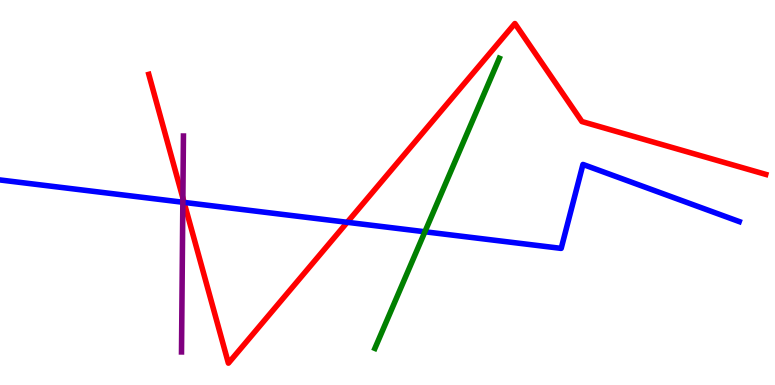[{'lines': ['blue', 'red'], 'intersections': [{'x': 2.38, 'y': 4.74}, {'x': 4.48, 'y': 4.23}]}, {'lines': ['green', 'red'], 'intersections': []}, {'lines': ['purple', 'red'], 'intersections': [{'x': 2.36, 'y': 4.86}]}, {'lines': ['blue', 'green'], 'intersections': [{'x': 5.48, 'y': 3.98}]}, {'lines': ['blue', 'purple'], 'intersections': [{'x': 2.36, 'y': 4.75}]}, {'lines': ['green', 'purple'], 'intersections': []}]